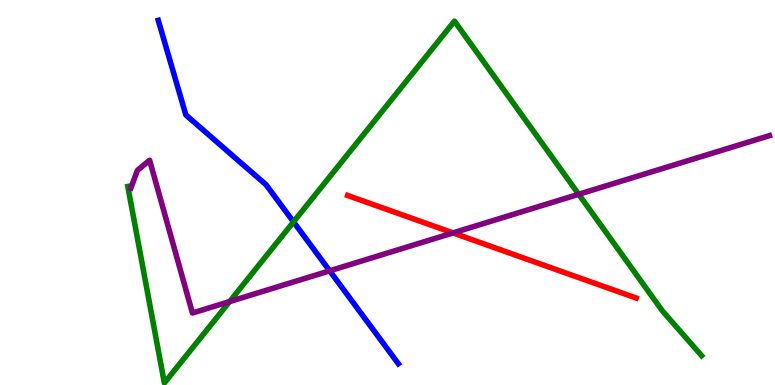[{'lines': ['blue', 'red'], 'intersections': []}, {'lines': ['green', 'red'], 'intersections': []}, {'lines': ['purple', 'red'], 'intersections': [{'x': 5.85, 'y': 3.95}]}, {'lines': ['blue', 'green'], 'intersections': [{'x': 3.79, 'y': 4.24}]}, {'lines': ['blue', 'purple'], 'intersections': [{'x': 4.25, 'y': 2.97}]}, {'lines': ['green', 'purple'], 'intersections': [{'x': 2.96, 'y': 2.17}, {'x': 7.47, 'y': 4.95}]}]